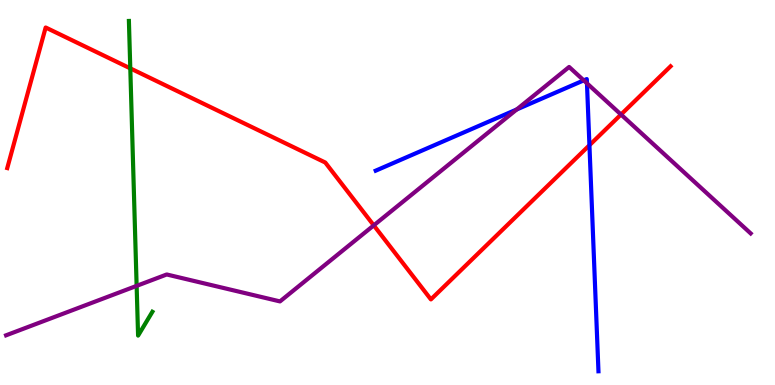[{'lines': ['blue', 'red'], 'intersections': [{'x': 7.61, 'y': 6.23}]}, {'lines': ['green', 'red'], 'intersections': [{'x': 1.68, 'y': 8.22}]}, {'lines': ['purple', 'red'], 'intersections': [{'x': 4.82, 'y': 4.15}, {'x': 8.01, 'y': 7.03}]}, {'lines': ['blue', 'green'], 'intersections': []}, {'lines': ['blue', 'purple'], 'intersections': [{'x': 6.67, 'y': 7.16}, {'x': 7.53, 'y': 7.91}, {'x': 7.57, 'y': 7.84}]}, {'lines': ['green', 'purple'], 'intersections': [{'x': 1.76, 'y': 2.57}]}]